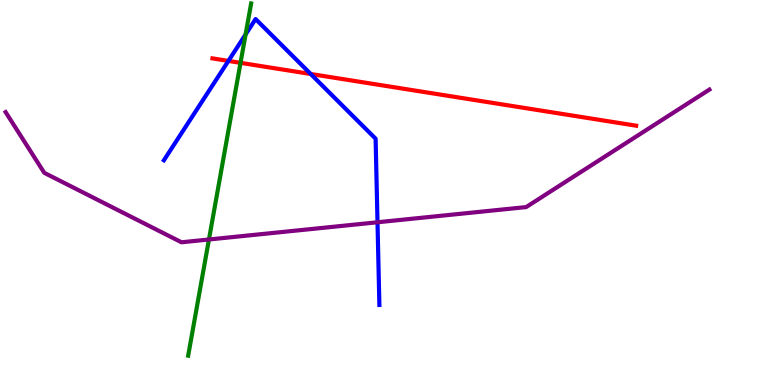[{'lines': ['blue', 'red'], 'intersections': [{'x': 2.95, 'y': 8.42}, {'x': 4.01, 'y': 8.08}]}, {'lines': ['green', 'red'], 'intersections': [{'x': 3.1, 'y': 8.37}]}, {'lines': ['purple', 'red'], 'intersections': []}, {'lines': ['blue', 'green'], 'intersections': [{'x': 3.17, 'y': 9.11}]}, {'lines': ['blue', 'purple'], 'intersections': [{'x': 4.87, 'y': 4.23}]}, {'lines': ['green', 'purple'], 'intersections': [{'x': 2.7, 'y': 3.78}]}]